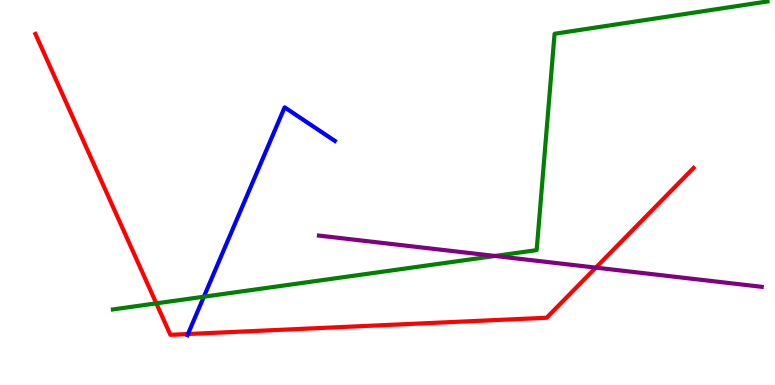[{'lines': ['blue', 'red'], 'intersections': [{'x': 2.43, 'y': 1.32}]}, {'lines': ['green', 'red'], 'intersections': [{'x': 2.02, 'y': 2.12}]}, {'lines': ['purple', 'red'], 'intersections': [{'x': 7.69, 'y': 3.05}]}, {'lines': ['blue', 'green'], 'intersections': [{'x': 2.63, 'y': 2.29}]}, {'lines': ['blue', 'purple'], 'intersections': []}, {'lines': ['green', 'purple'], 'intersections': [{'x': 6.39, 'y': 3.35}]}]